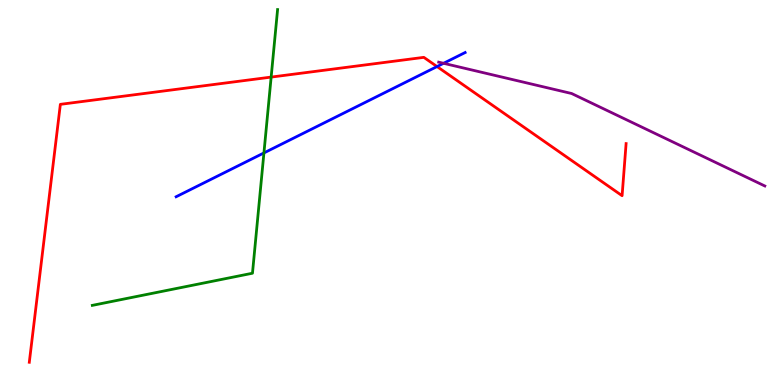[{'lines': ['blue', 'red'], 'intersections': [{'x': 5.64, 'y': 8.27}]}, {'lines': ['green', 'red'], 'intersections': [{'x': 3.5, 'y': 8.0}]}, {'lines': ['purple', 'red'], 'intersections': []}, {'lines': ['blue', 'green'], 'intersections': [{'x': 3.41, 'y': 6.03}]}, {'lines': ['blue', 'purple'], 'intersections': [{'x': 5.72, 'y': 8.36}]}, {'lines': ['green', 'purple'], 'intersections': []}]